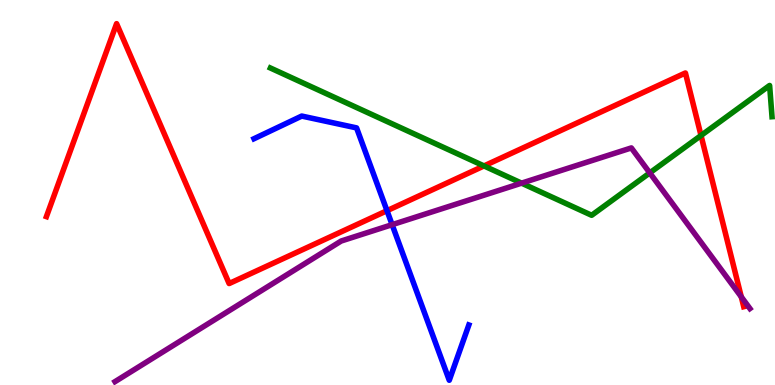[{'lines': ['blue', 'red'], 'intersections': [{'x': 4.99, 'y': 4.53}]}, {'lines': ['green', 'red'], 'intersections': [{'x': 6.25, 'y': 5.69}, {'x': 9.05, 'y': 6.48}]}, {'lines': ['purple', 'red'], 'intersections': [{'x': 9.56, 'y': 2.29}]}, {'lines': ['blue', 'green'], 'intersections': []}, {'lines': ['blue', 'purple'], 'intersections': [{'x': 5.06, 'y': 4.16}]}, {'lines': ['green', 'purple'], 'intersections': [{'x': 6.73, 'y': 5.24}, {'x': 8.38, 'y': 5.51}]}]